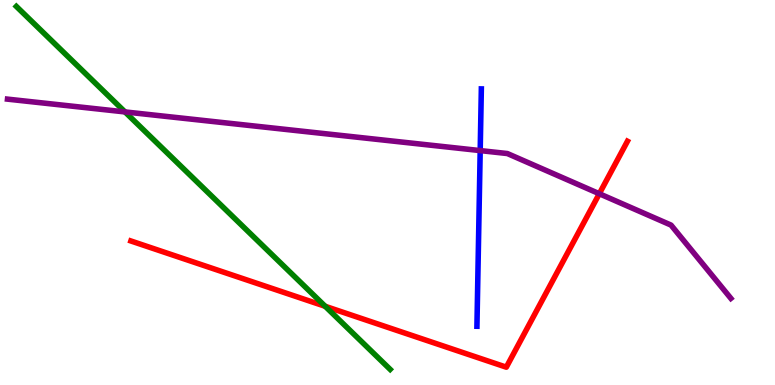[{'lines': ['blue', 'red'], 'intersections': []}, {'lines': ['green', 'red'], 'intersections': [{'x': 4.2, 'y': 2.04}]}, {'lines': ['purple', 'red'], 'intersections': [{'x': 7.73, 'y': 4.97}]}, {'lines': ['blue', 'green'], 'intersections': []}, {'lines': ['blue', 'purple'], 'intersections': [{'x': 6.2, 'y': 6.09}]}, {'lines': ['green', 'purple'], 'intersections': [{'x': 1.61, 'y': 7.09}]}]